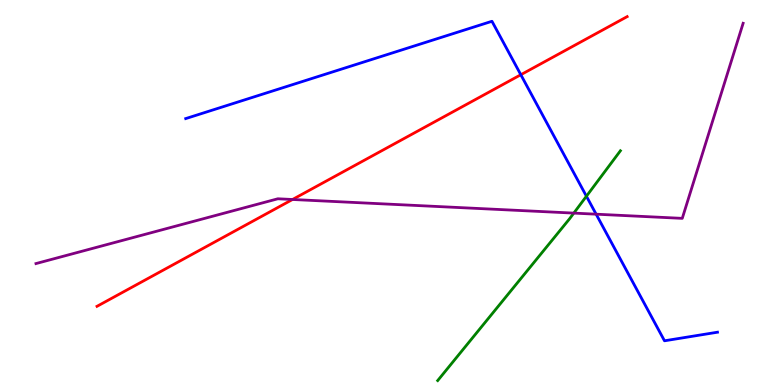[{'lines': ['blue', 'red'], 'intersections': [{'x': 6.72, 'y': 8.06}]}, {'lines': ['green', 'red'], 'intersections': []}, {'lines': ['purple', 'red'], 'intersections': [{'x': 3.77, 'y': 4.82}]}, {'lines': ['blue', 'green'], 'intersections': [{'x': 7.57, 'y': 4.9}]}, {'lines': ['blue', 'purple'], 'intersections': [{'x': 7.69, 'y': 4.44}]}, {'lines': ['green', 'purple'], 'intersections': [{'x': 7.4, 'y': 4.46}]}]